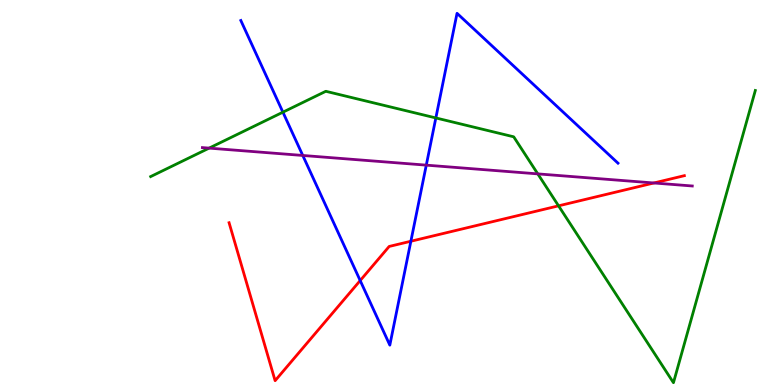[{'lines': ['blue', 'red'], 'intersections': [{'x': 4.65, 'y': 2.71}, {'x': 5.3, 'y': 3.73}]}, {'lines': ['green', 'red'], 'intersections': [{'x': 7.21, 'y': 4.65}]}, {'lines': ['purple', 'red'], 'intersections': [{'x': 8.44, 'y': 5.25}]}, {'lines': ['blue', 'green'], 'intersections': [{'x': 3.65, 'y': 7.09}, {'x': 5.62, 'y': 6.94}]}, {'lines': ['blue', 'purple'], 'intersections': [{'x': 3.91, 'y': 5.96}, {'x': 5.5, 'y': 5.71}]}, {'lines': ['green', 'purple'], 'intersections': [{'x': 2.7, 'y': 6.15}, {'x': 6.94, 'y': 5.48}]}]